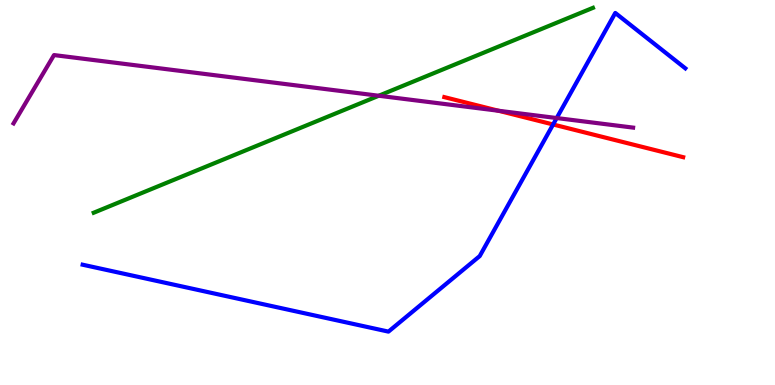[{'lines': ['blue', 'red'], 'intersections': [{'x': 7.14, 'y': 6.77}]}, {'lines': ['green', 'red'], 'intersections': []}, {'lines': ['purple', 'red'], 'intersections': [{'x': 6.43, 'y': 7.12}]}, {'lines': ['blue', 'green'], 'intersections': []}, {'lines': ['blue', 'purple'], 'intersections': [{'x': 7.18, 'y': 6.93}]}, {'lines': ['green', 'purple'], 'intersections': [{'x': 4.89, 'y': 7.51}]}]